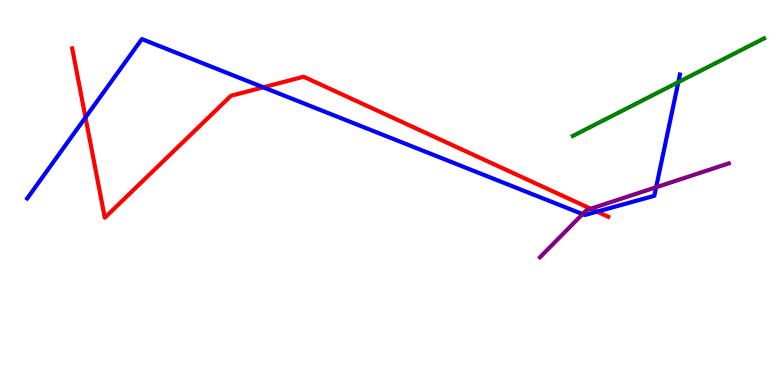[{'lines': ['blue', 'red'], 'intersections': [{'x': 1.1, 'y': 6.95}, {'x': 3.4, 'y': 7.73}, {'x': 7.7, 'y': 4.5}]}, {'lines': ['green', 'red'], 'intersections': []}, {'lines': ['purple', 'red'], 'intersections': [{'x': 7.62, 'y': 4.58}]}, {'lines': ['blue', 'green'], 'intersections': [{'x': 8.75, 'y': 7.87}]}, {'lines': ['blue', 'purple'], 'intersections': [{'x': 7.52, 'y': 4.44}, {'x': 8.47, 'y': 5.14}]}, {'lines': ['green', 'purple'], 'intersections': []}]